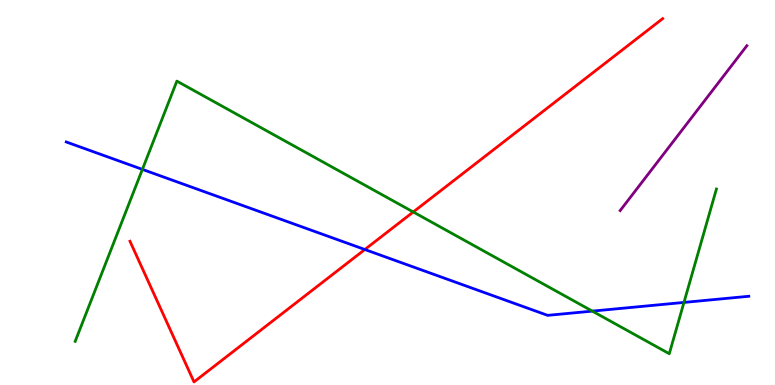[{'lines': ['blue', 'red'], 'intersections': [{'x': 4.71, 'y': 3.52}]}, {'lines': ['green', 'red'], 'intersections': [{'x': 5.33, 'y': 4.49}]}, {'lines': ['purple', 'red'], 'intersections': []}, {'lines': ['blue', 'green'], 'intersections': [{'x': 1.84, 'y': 5.6}, {'x': 7.64, 'y': 1.92}, {'x': 8.83, 'y': 2.14}]}, {'lines': ['blue', 'purple'], 'intersections': []}, {'lines': ['green', 'purple'], 'intersections': []}]